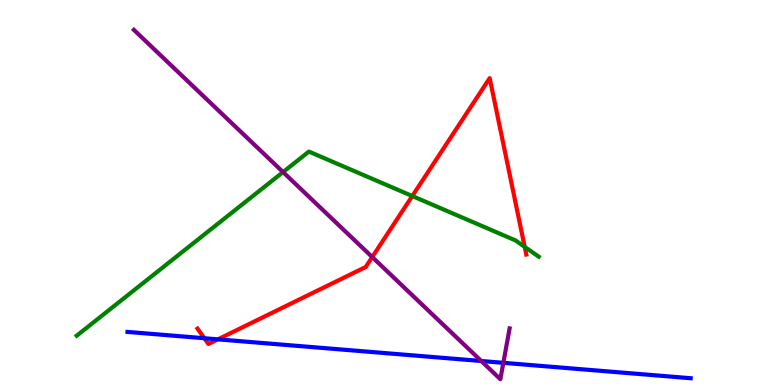[{'lines': ['blue', 'red'], 'intersections': [{'x': 2.64, 'y': 1.21}, {'x': 2.81, 'y': 1.19}]}, {'lines': ['green', 'red'], 'intersections': [{'x': 5.32, 'y': 4.91}, {'x': 6.77, 'y': 3.59}]}, {'lines': ['purple', 'red'], 'intersections': [{'x': 4.8, 'y': 3.32}]}, {'lines': ['blue', 'green'], 'intersections': []}, {'lines': ['blue', 'purple'], 'intersections': [{'x': 6.21, 'y': 0.623}, {'x': 6.49, 'y': 0.576}]}, {'lines': ['green', 'purple'], 'intersections': [{'x': 3.65, 'y': 5.53}]}]